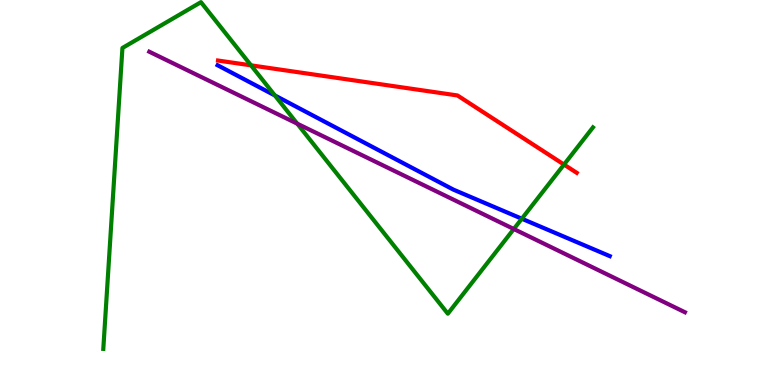[{'lines': ['blue', 'red'], 'intersections': []}, {'lines': ['green', 'red'], 'intersections': [{'x': 3.24, 'y': 8.3}, {'x': 7.28, 'y': 5.73}]}, {'lines': ['purple', 'red'], 'intersections': []}, {'lines': ['blue', 'green'], 'intersections': [{'x': 3.55, 'y': 7.52}, {'x': 6.73, 'y': 4.32}]}, {'lines': ['blue', 'purple'], 'intersections': []}, {'lines': ['green', 'purple'], 'intersections': [{'x': 3.84, 'y': 6.79}, {'x': 6.63, 'y': 4.05}]}]